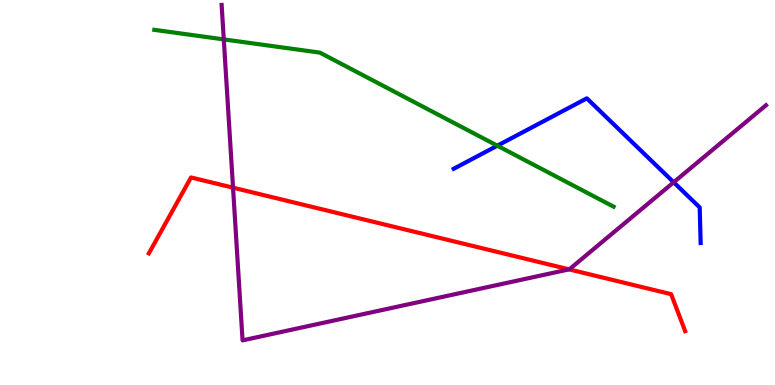[{'lines': ['blue', 'red'], 'intersections': []}, {'lines': ['green', 'red'], 'intersections': []}, {'lines': ['purple', 'red'], 'intersections': [{'x': 3.01, 'y': 5.13}, {'x': 7.34, 'y': 3.0}]}, {'lines': ['blue', 'green'], 'intersections': [{'x': 6.42, 'y': 6.22}]}, {'lines': ['blue', 'purple'], 'intersections': [{'x': 8.69, 'y': 5.27}]}, {'lines': ['green', 'purple'], 'intersections': [{'x': 2.89, 'y': 8.98}]}]